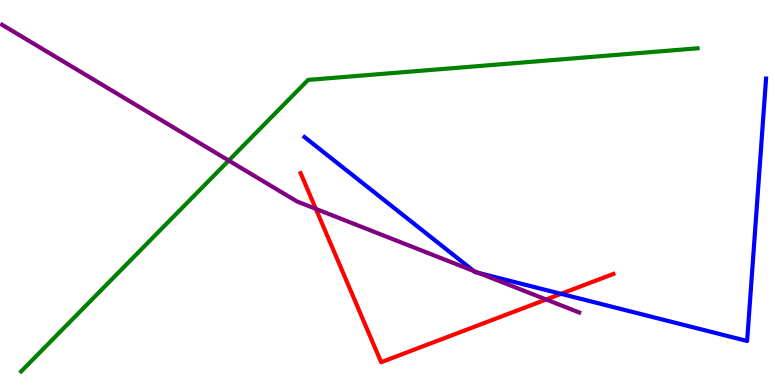[{'lines': ['blue', 'red'], 'intersections': [{'x': 7.24, 'y': 2.37}]}, {'lines': ['green', 'red'], 'intersections': []}, {'lines': ['purple', 'red'], 'intersections': [{'x': 4.08, 'y': 4.57}, {'x': 7.05, 'y': 2.22}]}, {'lines': ['blue', 'green'], 'intersections': []}, {'lines': ['blue', 'purple'], 'intersections': [{'x': 6.11, 'y': 2.96}, {'x': 6.18, 'y': 2.91}]}, {'lines': ['green', 'purple'], 'intersections': [{'x': 2.95, 'y': 5.83}]}]